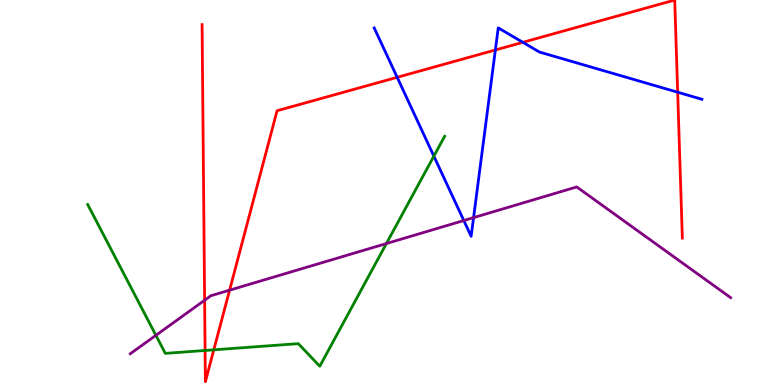[{'lines': ['blue', 'red'], 'intersections': [{'x': 5.12, 'y': 7.99}, {'x': 6.39, 'y': 8.7}, {'x': 6.75, 'y': 8.9}, {'x': 8.74, 'y': 7.6}]}, {'lines': ['green', 'red'], 'intersections': [{'x': 2.65, 'y': 0.897}, {'x': 2.76, 'y': 0.913}]}, {'lines': ['purple', 'red'], 'intersections': [{'x': 2.64, 'y': 2.2}, {'x': 2.96, 'y': 2.46}]}, {'lines': ['blue', 'green'], 'intersections': [{'x': 5.6, 'y': 5.94}]}, {'lines': ['blue', 'purple'], 'intersections': [{'x': 5.98, 'y': 4.27}, {'x': 6.11, 'y': 4.35}]}, {'lines': ['green', 'purple'], 'intersections': [{'x': 2.01, 'y': 1.29}, {'x': 4.99, 'y': 3.67}]}]